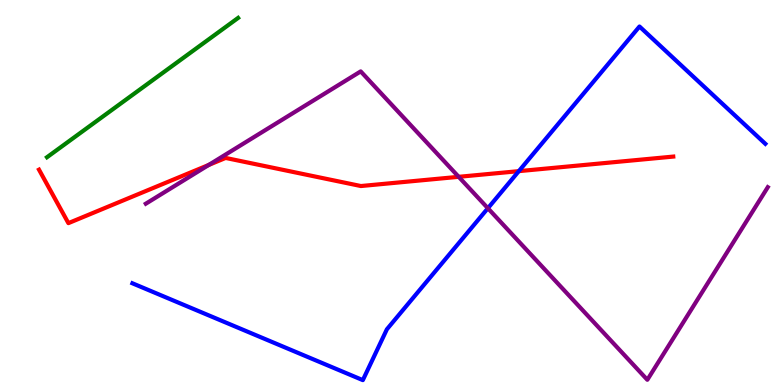[{'lines': ['blue', 'red'], 'intersections': [{'x': 6.69, 'y': 5.55}]}, {'lines': ['green', 'red'], 'intersections': []}, {'lines': ['purple', 'red'], 'intersections': [{'x': 2.69, 'y': 5.72}, {'x': 5.92, 'y': 5.41}]}, {'lines': ['blue', 'green'], 'intersections': []}, {'lines': ['blue', 'purple'], 'intersections': [{'x': 6.3, 'y': 4.59}]}, {'lines': ['green', 'purple'], 'intersections': []}]